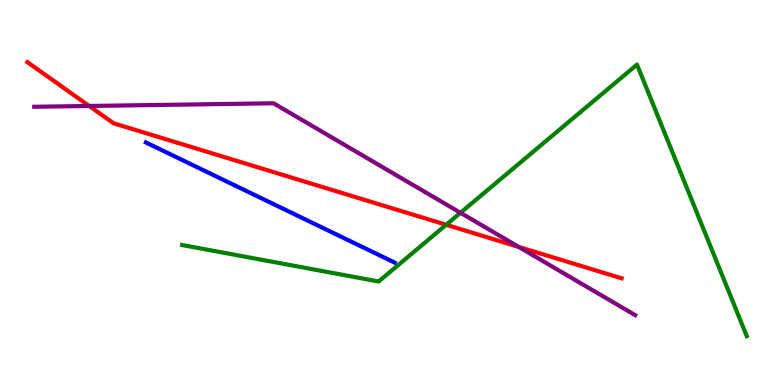[{'lines': ['blue', 'red'], 'intersections': []}, {'lines': ['green', 'red'], 'intersections': [{'x': 5.76, 'y': 4.16}]}, {'lines': ['purple', 'red'], 'intersections': [{'x': 1.15, 'y': 7.25}, {'x': 6.69, 'y': 3.59}]}, {'lines': ['blue', 'green'], 'intersections': []}, {'lines': ['blue', 'purple'], 'intersections': []}, {'lines': ['green', 'purple'], 'intersections': [{'x': 5.94, 'y': 4.47}]}]